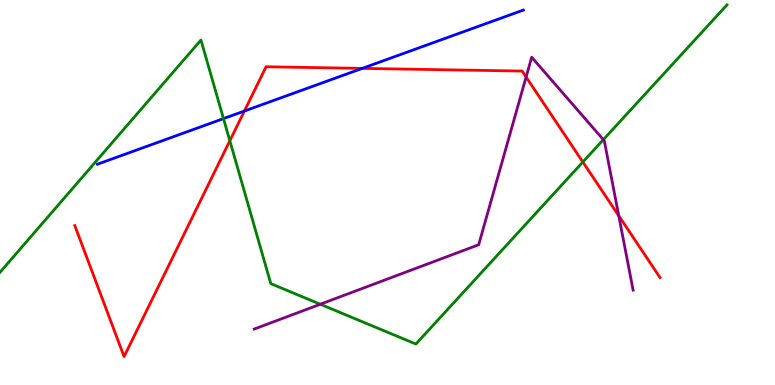[{'lines': ['blue', 'red'], 'intersections': [{'x': 3.15, 'y': 7.12}, {'x': 4.67, 'y': 8.22}]}, {'lines': ['green', 'red'], 'intersections': [{'x': 2.97, 'y': 6.34}, {'x': 7.52, 'y': 5.79}]}, {'lines': ['purple', 'red'], 'intersections': [{'x': 6.79, 'y': 8.0}, {'x': 7.98, 'y': 4.39}]}, {'lines': ['blue', 'green'], 'intersections': [{'x': 2.88, 'y': 6.92}]}, {'lines': ['blue', 'purple'], 'intersections': []}, {'lines': ['green', 'purple'], 'intersections': [{'x': 4.13, 'y': 2.1}, {'x': 7.79, 'y': 6.37}]}]